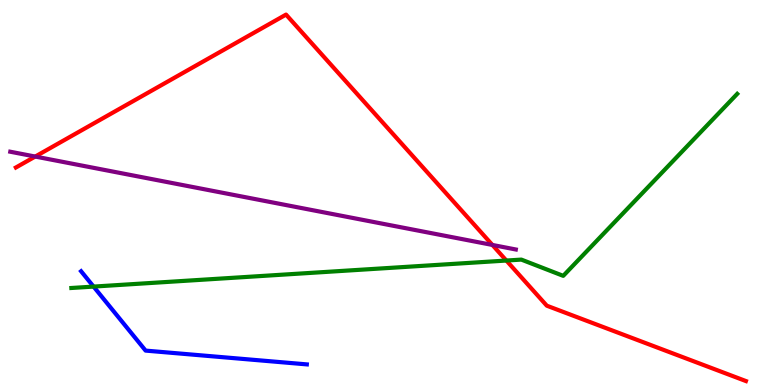[{'lines': ['blue', 'red'], 'intersections': []}, {'lines': ['green', 'red'], 'intersections': [{'x': 6.53, 'y': 3.23}]}, {'lines': ['purple', 'red'], 'intersections': [{'x': 0.455, 'y': 5.93}, {'x': 6.35, 'y': 3.64}]}, {'lines': ['blue', 'green'], 'intersections': [{'x': 1.21, 'y': 2.56}]}, {'lines': ['blue', 'purple'], 'intersections': []}, {'lines': ['green', 'purple'], 'intersections': []}]